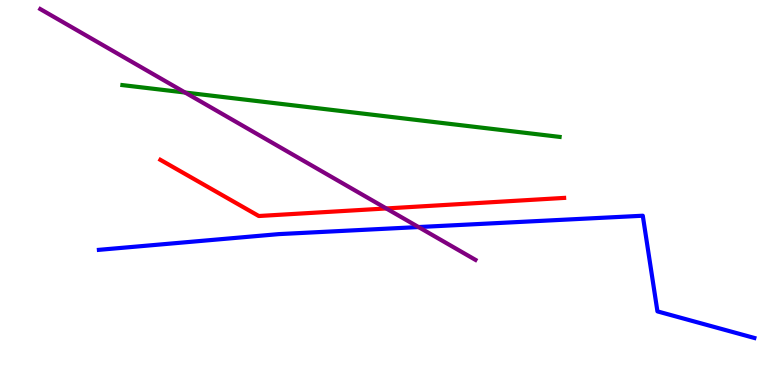[{'lines': ['blue', 'red'], 'intersections': []}, {'lines': ['green', 'red'], 'intersections': []}, {'lines': ['purple', 'red'], 'intersections': [{'x': 4.98, 'y': 4.59}]}, {'lines': ['blue', 'green'], 'intersections': []}, {'lines': ['blue', 'purple'], 'intersections': [{'x': 5.4, 'y': 4.1}]}, {'lines': ['green', 'purple'], 'intersections': [{'x': 2.39, 'y': 7.6}]}]